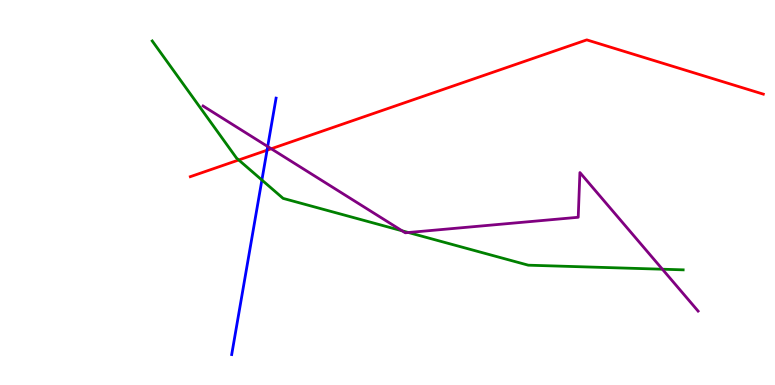[{'lines': ['blue', 'red'], 'intersections': [{'x': 3.45, 'y': 6.1}]}, {'lines': ['green', 'red'], 'intersections': [{'x': 3.08, 'y': 5.84}]}, {'lines': ['purple', 'red'], 'intersections': [{'x': 3.5, 'y': 6.14}]}, {'lines': ['blue', 'green'], 'intersections': [{'x': 3.38, 'y': 5.32}]}, {'lines': ['blue', 'purple'], 'intersections': [{'x': 3.45, 'y': 6.19}]}, {'lines': ['green', 'purple'], 'intersections': [{'x': 5.19, 'y': 4.01}, {'x': 5.27, 'y': 3.96}, {'x': 8.55, 'y': 3.01}]}]